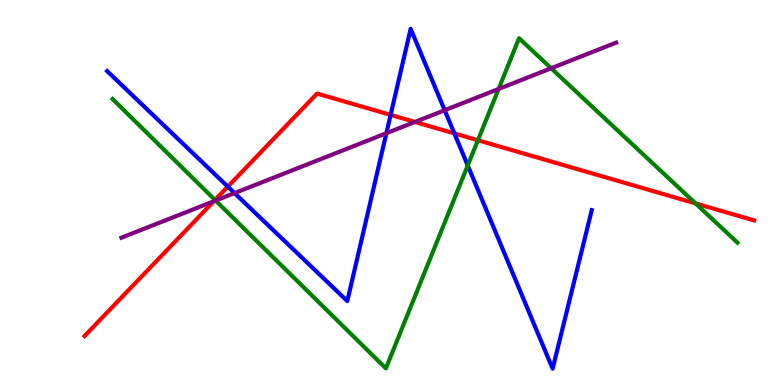[{'lines': ['blue', 'red'], 'intersections': [{'x': 2.94, 'y': 5.15}, {'x': 5.04, 'y': 7.02}, {'x': 5.86, 'y': 6.54}]}, {'lines': ['green', 'red'], 'intersections': [{'x': 2.77, 'y': 4.81}, {'x': 6.17, 'y': 6.36}, {'x': 8.97, 'y': 4.72}]}, {'lines': ['purple', 'red'], 'intersections': [{'x': 2.76, 'y': 4.77}, {'x': 5.35, 'y': 6.83}]}, {'lines': ['blue', 'green'], 'intersections': [{'x': 6.04, 'y': 5.7}]}, {'lines': ['blue', 'purple'], 'intersections': [{'x': 3.03, 'y': 4.98}, {'x': 4.99, 'y': 6.54}, {'x': 5.74, 'y': 7.14}]}, {'lines': ['green', 'purple'], 'intersections': [{'x': 2.78, 'y': 4.79}, {'x': 6.43, 'y': 7.69}, {'x': 7.11, 'y': 8.23}]}]